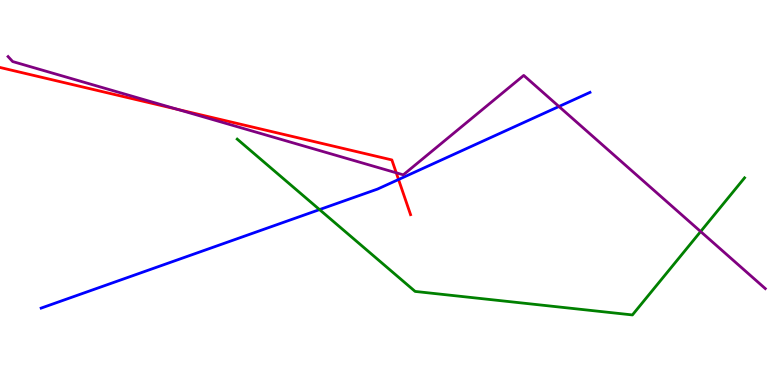[{'lines': ['blue', 'red'], 'intersections': [{'x': 5.14, 'y': 5.34}]}, {'lines': ['green', 'red'], 'intersections': []}, {'lines': ['purple', 'red'], 'intersections': [{'x': 2.29, 'y': 7.16}, {'x': 5.11, 'y': 5.51}]}, {'lines': ['blue', 'green'], 'intersections': [{'x': 4.12, 'y': 4.56}]}, {'lines': ['blue', 'purple'], 'intersections': [{'x': 7.21, 'y': 7.23}]}, {'lines': ['green', 'purple'], 'intersections': [{'x': 9.04, 'y': 3.99}]}]